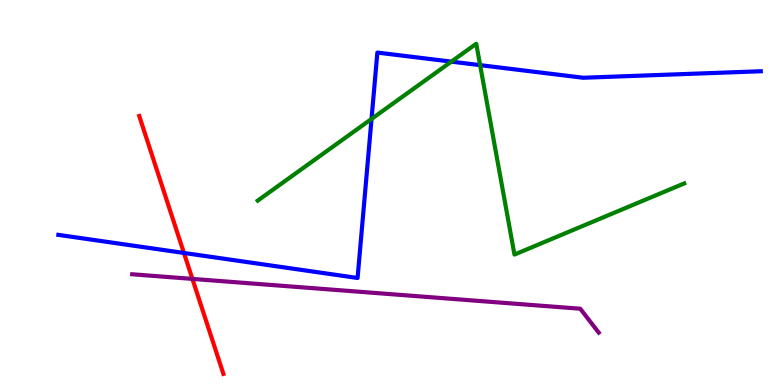[{'lines': ['blue', 'red'], 'intersections': [{'x': 2.37, 'y': 3.43}]}, {'lines': ['green', 'red'], 'intersections': []}, {'lines': ['purple', 'red'], 'intersections': [{'x': 2.48, 'y': 2.76}]}, {'lines': ['blue', 'green'], 'intersections': [{'x': 4.79, 'y': 6.91}, {'x': 5.82, 'y': 8.4}, {'x': 6.2, 'y': 8.31}]}, {'lines': ['blue', 'purple'], 'intersections': []}, {'lines': ['green', 'purple'], 'intersections': []}]